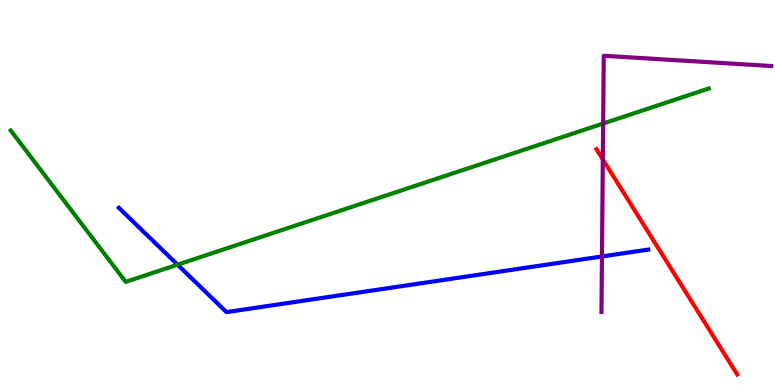[{'lines': ['blue', 'red'], 'intersections': []}, {'lines': ['green', 'red'], 'intersections': []}, {'lines': ['purple', 'red'], 'intersections': [{'x': 7.78, 'y': 5.86}]}, {'lines': ['blue', 'green'], 'intersections': [{'x': 2.29, 'y': 3.13}]}, {'lines': ['blue', 'purple'], 'intersections': [{'x': 7.77, 'y': 3.34}]}, {'lines': ['green', 'purple'], 'intersections': [{'x': 7.78, 'y': 6.79}]}]